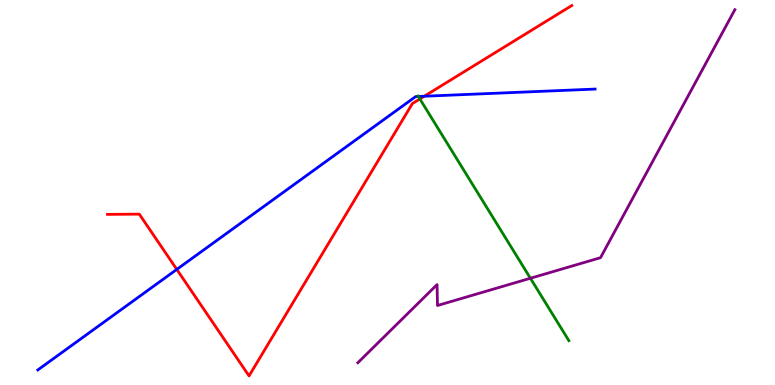[{'lines': ['blue', 'red'], 'intersections': [{'x': 2.28, 'y': 3.0}, {'x': 5.48, 'y': 7.5}]}, {'lines': ['green', 'red'], 'intersections': [{'x': 5.42, 'y': 7.43}]}, {'lines': ['purple', 'red'], 'intersections': []}, {'lines': ['blue', 'green'], 'intersections': [{'x': 5.4, 'y': 7.49}]}, {'lines': ['blue', 'purple'], 'intersections': []}, {'lines': ['green', 'purple'], 'intersections': [{'x': 6.84, 'y': 2.77}]}]